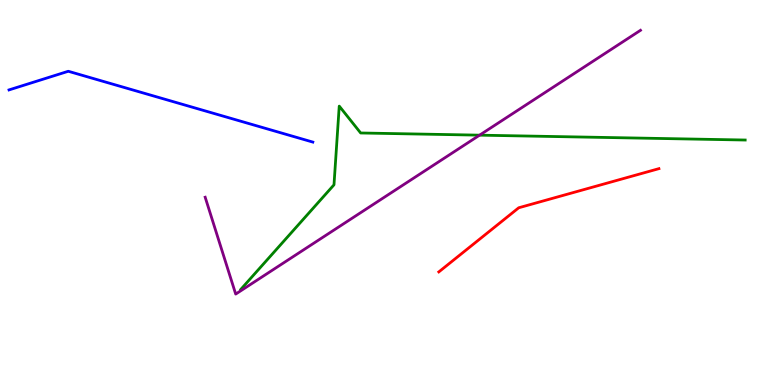[{'lines': ['blue', 'red'], 'intersections': []}, {'lines': ['green', 'red'], 'intersections': []}, {'lines': ['purple', 'red'], 'intersections': []}, {'lines': ['blue', 'green'], 'intersections': []}, {'lines': ['blue', 'purple'], 'intersections': []}, {'lines': ['green', 'purple'], 'intersections': [{'x': 6.19, 'y': 6.49}]}]